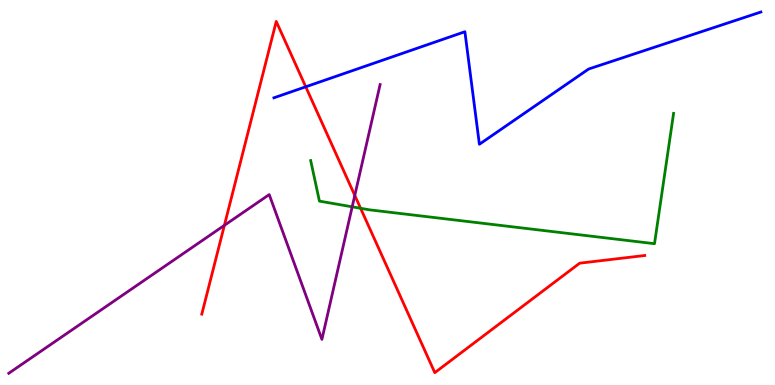[{'lines': ['blue', 'red'], 'intersections': [{'x': 3.95, 'y': 7.75}]}, {'lines': ['green', 'red'], 'intersections': [{'x': 4.65, 'y': 4.59}]}, {'lines': ['purple', 'red'], 'intersections': [{'x': 2.9, 'y': 4.15}, {'x': 4.58, 'y': 4.92}]}, {'lines': ['blue', 'green'], 'intersections': []}, {'lines': ['blue', 'purple'], 'intersections': []}, {'lines': ['green', 'purple'], 'intersections': [{'x': 4.54, 'y': 4.63}]}]